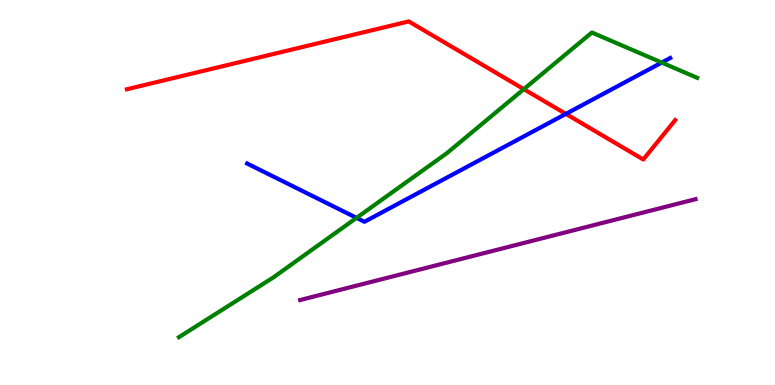[{'lines': ['blue', 'red'], 'intersections': [{'x': 7.3, 'y': 7.04}]}, {'lines': ['green', 'red'], 'intersections': [{'x': 6.76, 'y': 7.68}]}, {'lines': ['purple', 'red'], 'intersections': []}, {'lines': ['blue', 'green'], 'intersections': [{'x': 4.6, 'y': 4.34}, {'x': 8.54, 'y': 8.38}]}, {'lines': ['blue', 'purple'], 'intersections': []}, {'lines': ['green', 'purple'], 'intersections': []}]